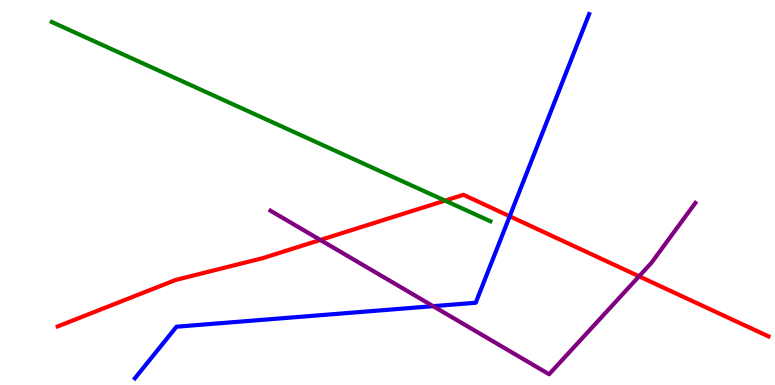[{'lines': ['blue', 'red'], 'intersections': [{'x': 6.58, 'y': 4.38}]}, {'lines': ['green', 'red'], 'intersections': [{'x': 5.74, 'y': 4.79}]}, {'lines': ['purple', 'red'], 'intersections': [{'x': 4.13, 'y': 3.77}, {'x': 8.25, 'y': 2.82}]}, {'lines': ['blue', 'green'], 'intersections': []}, {'lines': ['blue', 'purple'], 'intersections': [{'x': 5.59, 'y': 2.05}]}, {'lines': ['green', 'purple'], 'intersections': []}]